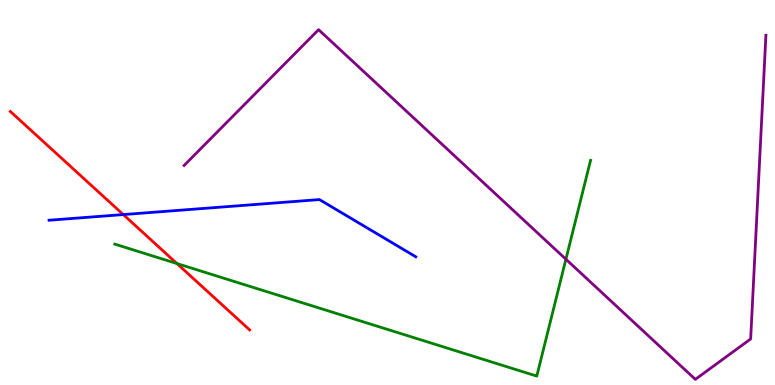[{'lines': ['blue', 'red'], 'intersections': [{'x': 1.59, 'y': 4.43}]}, {'lines': ['green', 'red'], 'intersections': [{'x': 2.28, 'y': 3.15}]}, {'lines': ['purple', 'red'], 'intersections': []}, {'lines': ['blue', 'green'], 'intersections': []}, {'lines': ['blue', 'purple'], 'intersections': []}, {'lines': ['green', 'purple'], 'intersections': [{'x': 7.3, 'y': 3.27}]}]